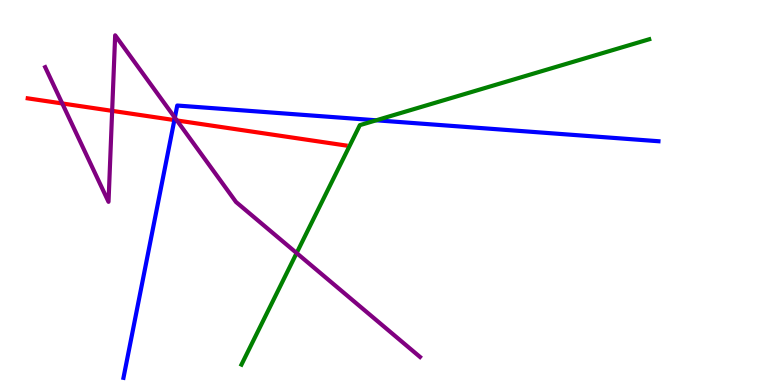[{'lines': ['blue', 'red'], 'intersections': [{'x': 2.25, 'y': 6.88}]}, {'lines': ['green', 'red'], 'intersections': []}, {'lines': ['purple', 'red'], 'intersections': [{'x': 0.803, 'y': 7.31}, {'x': 1.45, 'y': 7.12}, {'x': 2.28, 'y': 6.87}]}, {'lines': ['blue', 'green'], 'intersections': [{'x': 4.85, 'y': 6.88}]}, {'lines': ['blue', 'purple'], 'intersections': [{'x': 2.26, 'y': 6.94}]}, {'lines': ['green', 'purple'], 'intersections': [{'x': 3.83, 'y': 3.43}]}]